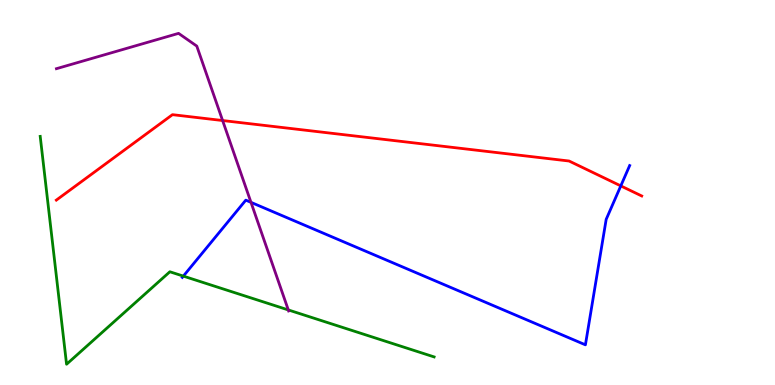[{'lines': ['blue', 'red'], 'intersections': [{'x': 8.01, 'y': 5.17}]}, {'lines': ['green', 'red'], 'intersections': []}, {'lines': ['purple', 'red'], 'intersections': [{'x': 2.87, 'y': 6.87}]}, {'lines': ['blue', 'green'], 'intersections': [{'x': 2.37, 'y': 2.83}]}, {'lines': ['blue', 'purple'], 'intersections': [{'x': 3.24, 'y': 4.74}]}, {'lines': ['green', 'purple'], 'intersections': [{'x': 3.72, 'y': 1.95}]}]